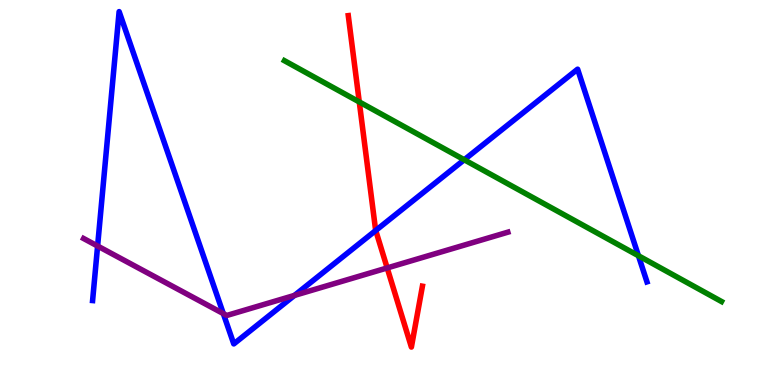[{'lines': ['blue', 'red'], 'intersections': [{'x': 4.85, 'y': 4.01}]}, {'lines': ['green', 'red'], 'intersections': [{'x': 4.64, 'y': 7.35}]}, {'lines': ['purple', 'red'], 'intersections': [{'x': 5.0, 'y': 3.04}]}, {'lines': ['blue', 'green'], 'intersections': [{'x': 5.99, 'y': 5.85}, {'x': 8.24, 'y': 3.36}]}, {'lines': ['blue', 'purple'], 'intersections': [{'x': 1.26, 'y': 3.61}, {'x': 2.88, 'y': 1.85}, {'x': 3.8, 'y': 2.33}]}, {'lines': ['green', 'purple'], 'intersections': []}]